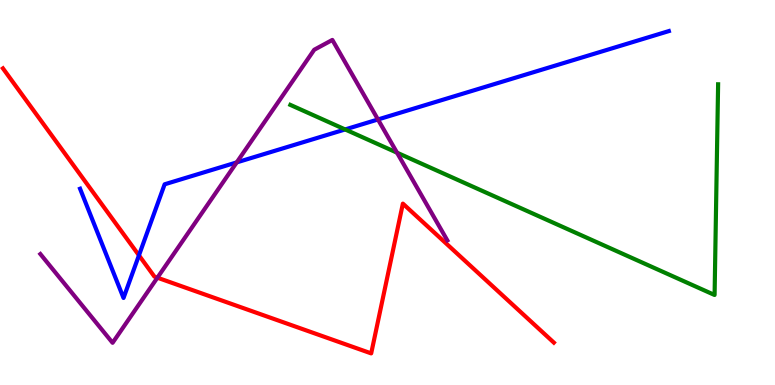[{'lines': ['blue', 'red'], 'intersections': [{'x': 1.79, 'y': 3.37}]}, {'lines': ['green', 'red'], 'intersections': []}, {'lines': ['purple', 'red'], 'intersections': [{'x': 2.03, 'y': 2.79}]}, {'lines': ['blue', 'green'], 'intersections': [{'x': 4.45, 'y': 6.64}]}, {'lines': ['blue', 'purple'], 'intersections': [{'x': 3.05, 'y': 5.78}, {'x': 4.88, 'y': 6.9}]}, {'lines': ['green', 'purple'], 'intersections': [{'x': 5.12, 'y': 6.03}]}]